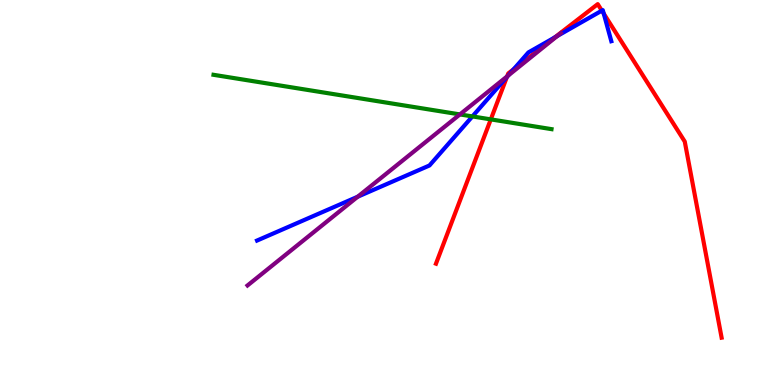[{'lines': ['blue', 'red'], 'intersections': [{'x': 6.54, 'y': 8.0}, {'x': 6.63, 'y': 8.2}, {'x': 7.16, 'y': 9.03}, {'x': 7.77, 'y': 9.72}, {'x': 7.79, 'y': 9.65}]}, {'lines': ['green', 'red'], 'intersections': [{'x': 6.33, 'y': 6.9}]}, {'lines': ['purple', 'red'], 'intersections': [{'x': 6.54, 'y': 8.02}]}, {'lines': ['blue', 'green'], 'intersections': [{'x': 6.1, 'y': 6.98}]}, {'lines': ['blue', 'purple'], 'intersections': [{'x': 4.62, 'y': 4.89}, {'x': 6.56, 'y': 8.04}, {'x': 7.19, 'y': 9.06}]}, {'lines': ['green', 'purple'], 'intersections': [{'x': 5.93, 'y': 7.03}]}]